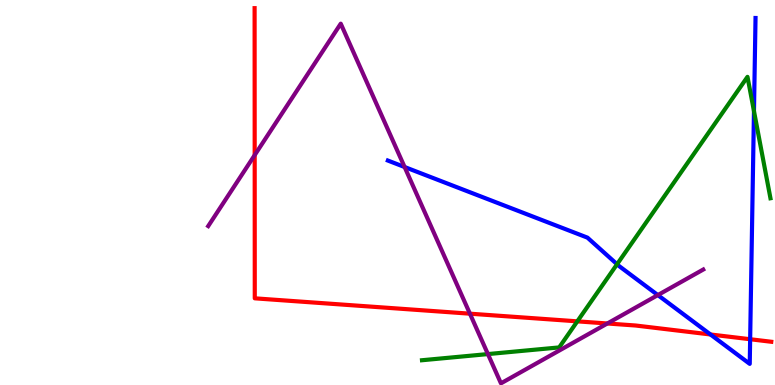[{'lines': ['blue', 'red'], 'intersections': [{'x': 9.17, 'y': 1.31}, {'x': 9.68, 'y': 1.19}]}, {'lines': ['green', 'red'], 'intersections': [{'x': 7.45, 'y': 1.65}]}, {'lines': ['purple', 'red'], 'intersections': [{'x': 3.29, 'y': 5.97}, {'x': 6.06, 'y': 1.85}, {'x': 7.84, 'y': 1.6}]}, {'lines': ['blue', 'green'], 'intersections': [{'x': 7.96, 'y': 3.14}, {'x': 9.73, 'y': 7.11}]}, {'lines': ['blue', 'purple'], 'intersections': [{'x': 5.22, 'y': 5.66}, {'x': 8.49, 'y': 2.34}]}, {'lines': ['green', 'purple'], 'intersections': [{'x': 6.3, 'y': 0.803}]}]